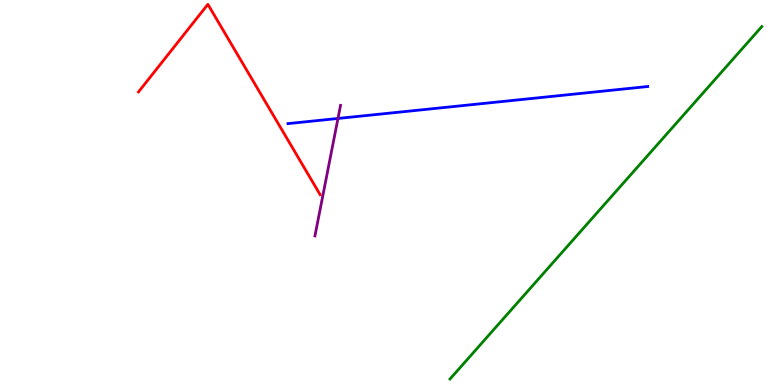[{'lines': ['blue', 'red'], 'intersections': []}, {'lines': ['green', 'red'], 'intersections': []}, {'lines': ['purple', 'red'], 'intersections': []}, {'lines': ['blue', 'green'], 'intersections': []}, {'lines': ['blue', 'purple'], 'intersections': [{'x': 4.36, 'y': 6.92}]}, {'lines': ['green', 'purple'], 'intersections': []}]